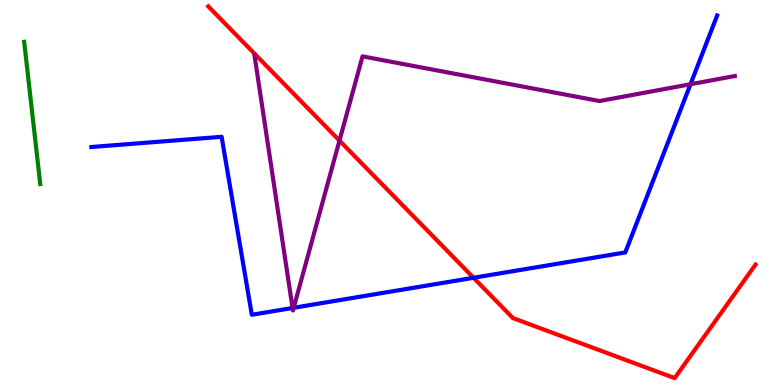[{'lines': ['blue', 'red'], 'intersections': [{'x': 6.11, 'y': 2.79}]}, {'lines': ['green', 'red'], 'intersections': []}, {'lines': ['purple', 'red'], 'intersections': [{'x': 4.38, 'y': 6.35}]}, {'lines': ['blue', 'green'], 'intersections': []}, {'lines': ['blue', 'purple'], 'intersections': [{'x': 3.77, 'y': 2.0}, {'x': 3.79, 'y': 2.01}, {'x': 8.91, 'y': 7.81}]}, {'lines': ['green', 'purple'], 'intersections': []}]